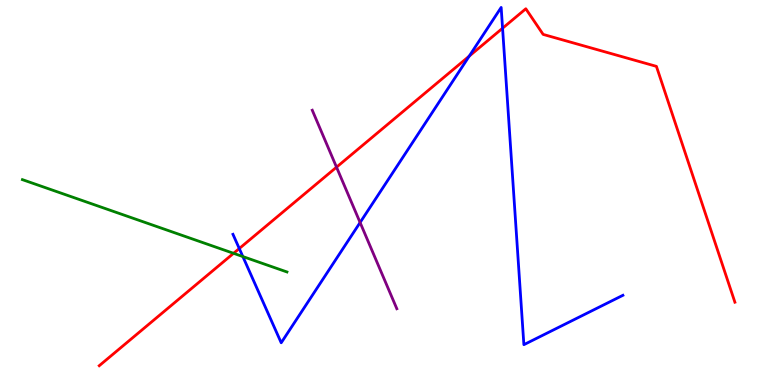[{'lines': ['blue', 'red'], 'intersections': [{'x': 3.09, 'y': 3.54}, {'x': 6.05, 'y': 8.54}, {'x': 6.48, 'y': 9.27}]}, {'lines': ['green', 'red'], 'intersections': [{'x': 3.01, 'y': 3.42}]}, {'lines': ['purple', 'red'], 'intersections': [{'x': 4.34, 'y': 5.66}]}, {'lines': ['blue', 'green'], 'intersections': [{'x': 3.13, 'y': 3.34}]}, {'lines': ['blue', 'purple'], 'intersections': [{'x': 4.65, 'y': 4.22}]}, {'lines': ['green', 'purple'], 'intersections': []}]